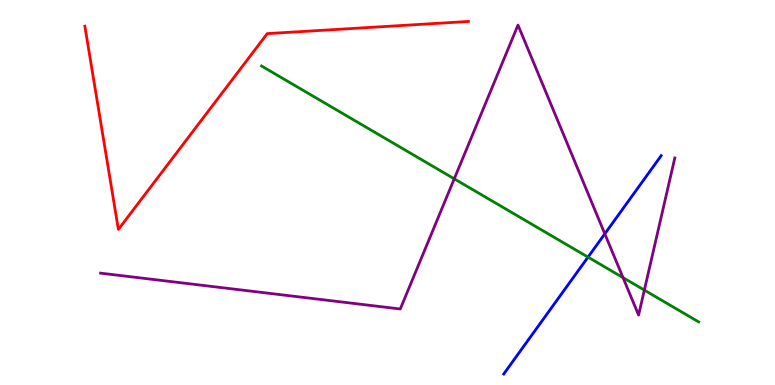[{'lines': ['blue', 'red'], 'intersections': []}, {'lines': ['green', 'red'], 'intersections': []}, {'lines': ['purple', 'red'], 'intersections': []}, {'lines': ['blue', 'green'], 'intersections': [{'x': 7.59, 'y': 3.32}]}, {'lines': ['blue', 'purple'], 'intersections': [{'x': 7.8, 'y': 3.93}]}, {'lines': ['green', 'purple'], 'intersections': [{'x': 5.86, 'y': 5.36}, {'x': 8.04, 'y': 2.79}, {'x': 8.31, 'y': 2.46}]}]